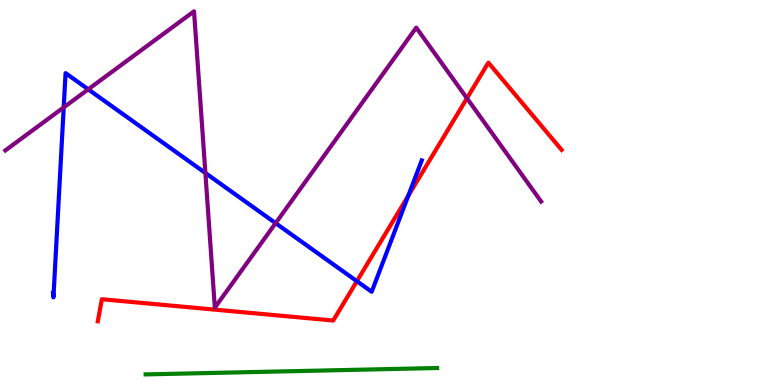[{'lines': ['blue', 'red'], 'intersections': [{'x': 4.6, 'y': 2.7}, {'x': 5.27, 'y': 4.91}]}, {'lines': ['green', 'red'], 'intersections': []}, {'lines': ['purple', 'red'], 'intersections': [{'x': 6.03, 'y': 7.45}]}, {'lines': ['blue', 'green'], 'intersections': []}, {'lines': ['blue', 'purple'], 'intersections': [{'x': 0.822, 'y': 7.21}, {'x': 1.14, 'y': 7.68}, {'x': 2.65, 'y': 5.51}, {'x': 3.56, 'y': 4.2}]}, {'lines': ['green', 'purple'], 'intersections': []}]